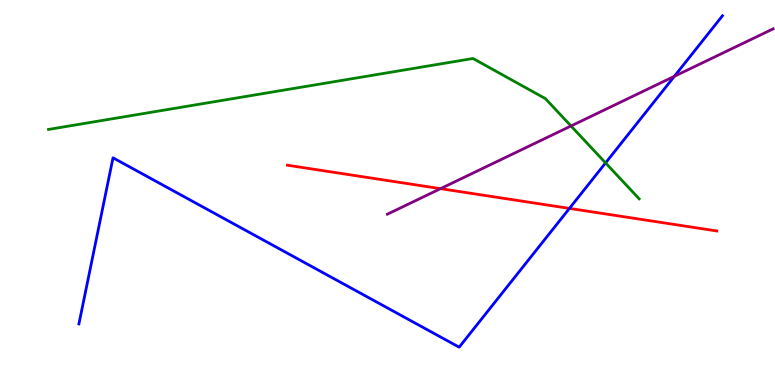[{'lines': ['blue', 'red'], 'intersections': [{'x': 7.35, 'y': 4.59}]}, {'lines': ['green', 'red'], 'intersections': []}, {'lines': ['purple', 'red'], 'intersections': [{'x': 5.68, 'y': 5.1}]}, {'lines': ['blue', 'green'], 'intersections': [{'x': 7.81, 'y': 5.77}]}, {'lines': ['blue', 'purple'], 'intersections': [{'x': 8.7, 'y': 8.02}]}, {'lines': ['green', 'purple'], 'intersections': [{'x': 7.37, 'y': 6.73}]}]